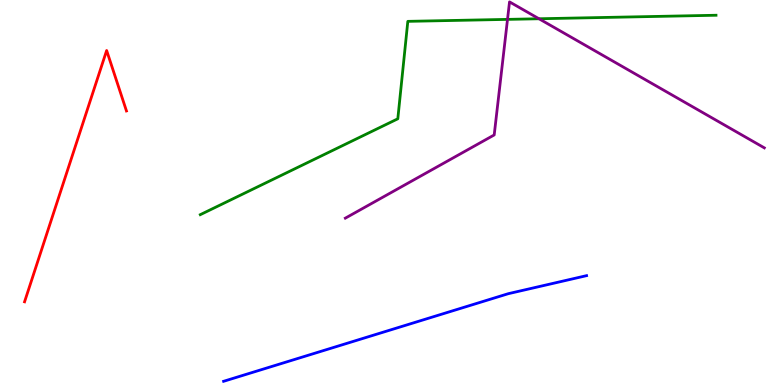[{'lines': ['blue', 'red'], 'intersections': []}, {'lines': ['green', 'red'], 'intersections': []}, {'lines': ['purple', 'red'], 'intersections': []}, {'lines': ['blue', 'green'], 'intersections': []}, {'lines': ['blue', 'purple'], 'intersections': []}, {'lines': ['green', 'purple'], 'intersections': [{'x': 6.55, 'y': 9.5}, {'x': 6.95, 'y': 9.51}]}]